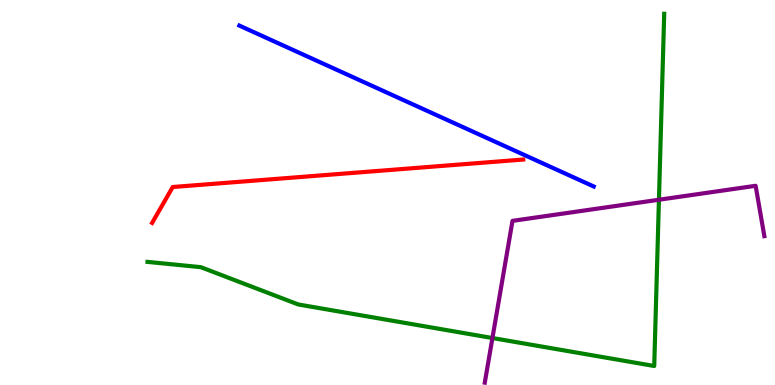[{'lines': ['blue', 'red'], 'intersections': []}, {'lines': ['green', 'red'], 'intersections': []}, {'lines': ['purple', 'red'], 'intersections': []}, {'lines': ['blue', 'green'], 'intersections': []}, {'lines': ['blue', 'purple'], 'intersections': []}, {'lines': ['green', 'purple'], 'intersections': [{'x': 6.35, 'y': 1.22}, {'x': 8.5, 'y': 4.81}]}]